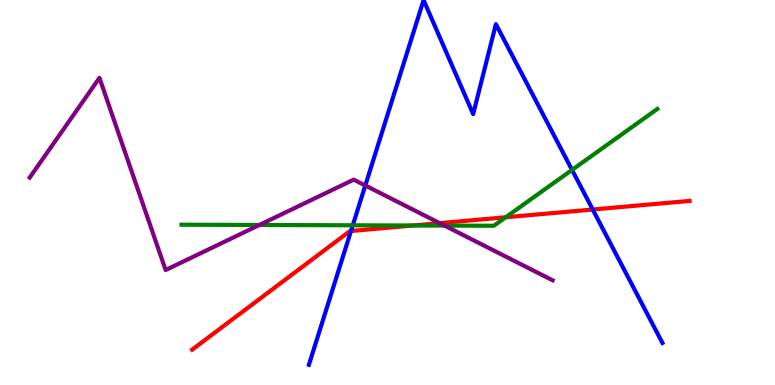[{'lines': ['blue', 'red'], 'intersections': [{'x': 4.53, 'y': 4.0}, {'x': 7.65, 'y': 4.56}]}, {'lines': ['green', 'red'], 'intersections': [{'x': 5.33, 'y': 4.14}, {'x': 6.53, 'y': 4.36}]}, {'lines': ['purple', 'red'], 'intersections': [{'x': 5.67, 'y': 4.2}]}, {'lines': ['blue', 'green'], 'intersections': [{'x': 4.55, 'y': 4.15}, {'x': 7.38, 'y': 5.59}]}, {'lines': ['blue', 'purple'], 'intersections': [{'x': 4.71, 'y': 5.18}]}, {'lines': ['green', 'purple'], 'intersections': [{'x': 3.35, 'y': 4.16}, {'x': 5.74, 'y': 4.14}]}]